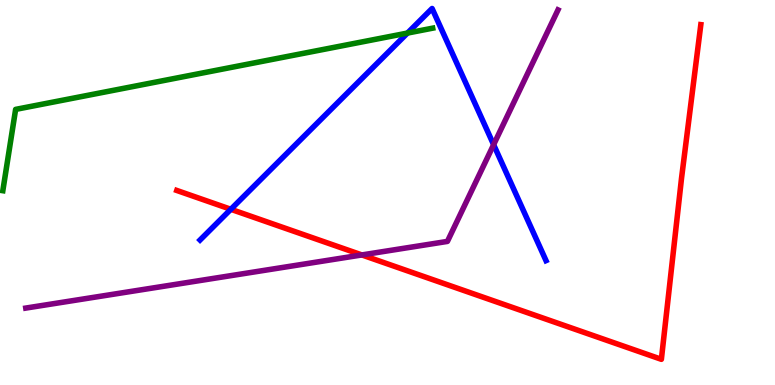[{'lines': ['blue', 'red'], 'intersections': [{'x': 2.98, 'y': 4.56}]}, {'lines': ['green', 'red'], 'intersections': []}, {'lines': ['purple', 'red'], 'intersections': [{'x': 4.67, 'y': 3.38}]}, {'lines': ['blue', 'green'], 'intersections': [{'x': 5.26, 'y': 9.14}]}, {'lines': ['blue', 'purple'], 'intersections': [{'x': 6.37, 'y': 6.24}]}, {'lines': ['green', 'purple'], 'intersections': []}]